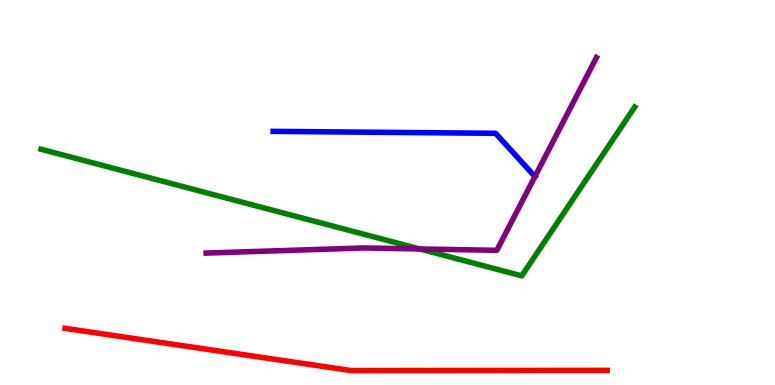[{'lines': ['blue', 'red'], 'intersections': []}, {'lines': ['green', 'red'], 'intersections': []}, {'lines': ['purple', 'red'], 'intersections': []}, {'lines': ['blue', 'green'], 'intersections': []}, {'lines': ['blue', 'purple'], 'intersections': [{'x': 6.9, 'y': 5.41}]}, {'lines': ['green', 'purple'], 'intersections': [{'x': 5.42, 'y': 3.53}]}]